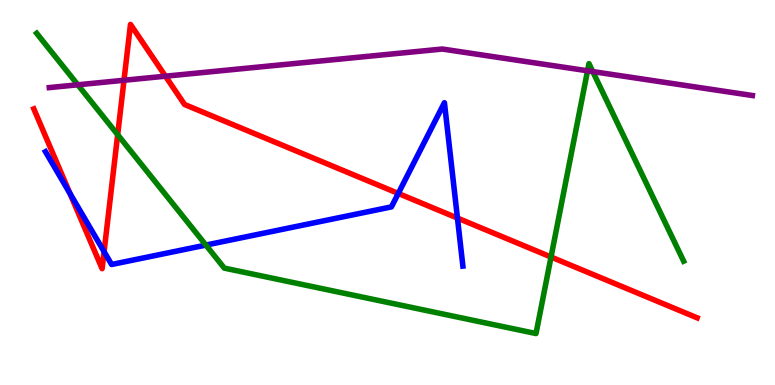[{'lines': ['blue', 'red'], 'intersections': [{'x': 0.903, 'y': 4.97}, {'x': 1.34, 'y': 3.46}, {'x': 5.14, 'y': 4.98}, {'x': 5.9, 'y': 4.34}]}, {'lines': ['green', 'red'], 'intersections': [{'x': 1.52, 'y': 6.5}, {'x': 7.11, 'y': 3.32}]}, {'lines': ['purple', 'red'], 'intersections': [{'x': 1.6, 'y': 7.92}, {'x': 2.13, 'y': 8.02}]}, {'lines': ['blue', 'green'], 'intersections': [{'x': 2.66, 'y': 3.63}]}, {'lines': ['blue', 'purple'], 'intersections': []}, {'lines': ['green', 'purple'], 'intersections': [{'x': 1.0, 'y': 7.8}, {'x': 7.58, 'y': 8.16}, {'x': 7.65, 'y': 8.14}]}]